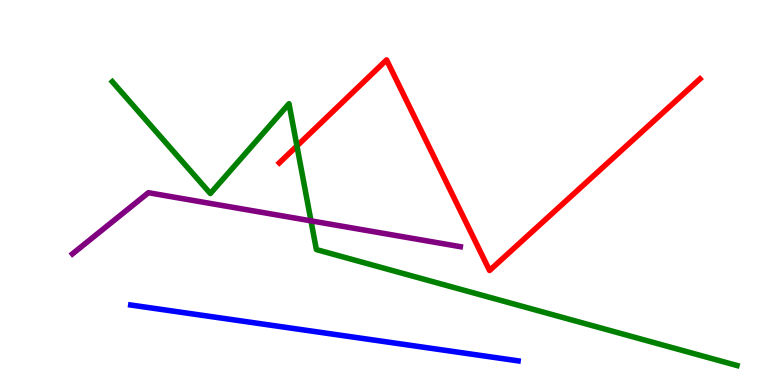[{'lines': ['blue', 'red'], 'intersections': []}, {'lines': ['green', 'red'], 'intersections': [{'x': 3.83, 'y': 6.21}]}, {'lines': ['purple', 'red'], 'intersections': []}, {'lines': ['blue', 'green'], 'intersections': []}, {'lines': ['blue', 'purple'], 'intersections': []}, {'lines': ['green', 'purple'], 'intersections': [{'x': 4.01, 'y': 4.26}]}]